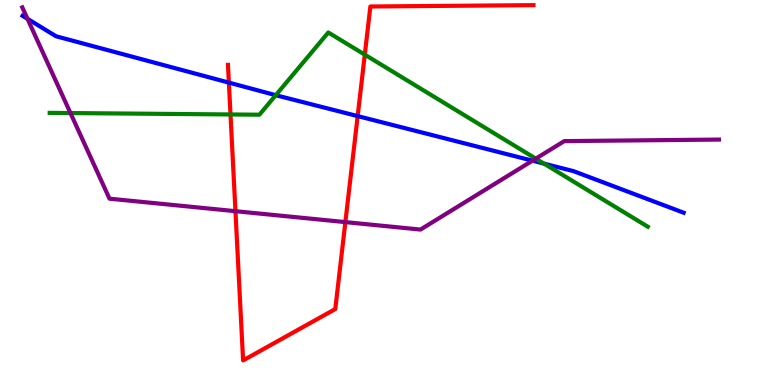[{'lines': ['blue', 'red'], 'intersections': [{'x': 2.95, 'y': 7.85}, {'x': 4.62, 'y': 6.98}]}, {'lines': ['green', 'red'], 'intersections': [{'x': 2.97, 'y': 7.03}, {'x': 4.71, 'y': 8.58}]}, {'lines': ['purple', 'red'], 'intersections': [{'x': 3.04, 'y': 4.51}, {'x': 4.46, 'y': 4.23}]}, {'lines': ['blue', 'green'], 'intersections': [{'x': 3.56, 'y': 7.53}, {'x': 7.02, 'y': 5.75}]}, {'lines': ['blue', 'purple'], 'intersections': [{'x': 0.355, 'y': 9.51}, {'x': 6.87, 'y': 5.83}]}, {'lines': ['green', 'purple'], 'intersections': [{'x': 0.909, 'y': 7.06}, {'x': 6.91, 'y': 5.88}]}]